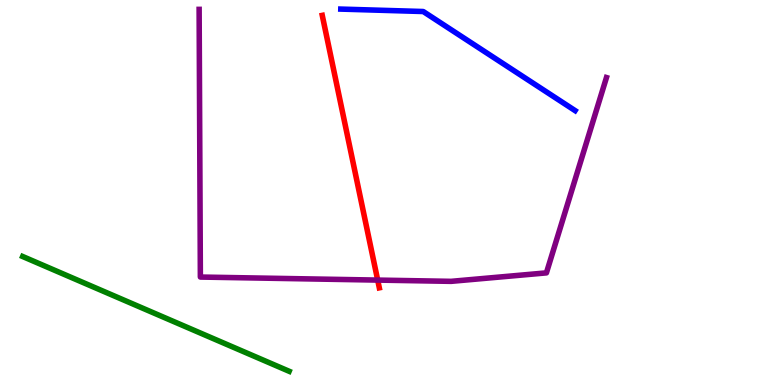[{'lines': ['blue', 'red'], 'intersections': []}, {'lines': ['green', 'red'], 'intersections': []}, {'lines': ['purple', 'red'], 'intersections': [{'x': 4.87, 'y': 2.72}]}, {'lines': ['blue', 'green'], 'intersections': []}, {'lines': ['blue', 'purple'], 'intersections': []}, {'lines': ['green', 'purple'], 'intersections': []}]